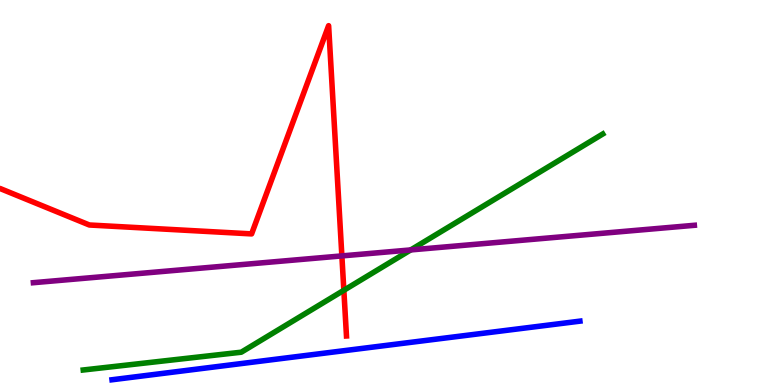[{'lines': ['blue', 'red'], 'intersections': []}, {'lines': ['green', 'red'], 'intersections': [{'x': 4.44, 'y': 2.46}]}, {'lines': ['purple', 'red'], 'intersections': [{'x': 4.41, 'y': 3.35}]}, {'lines': ['blue', 'green'], 'intersections': []}, {'lines': ['blue', 'purple'], 'intersections': []}, {'lines': ['green', 'purple'], 'intersections': [{'x': 5.3, 'y': 3.51}]}]